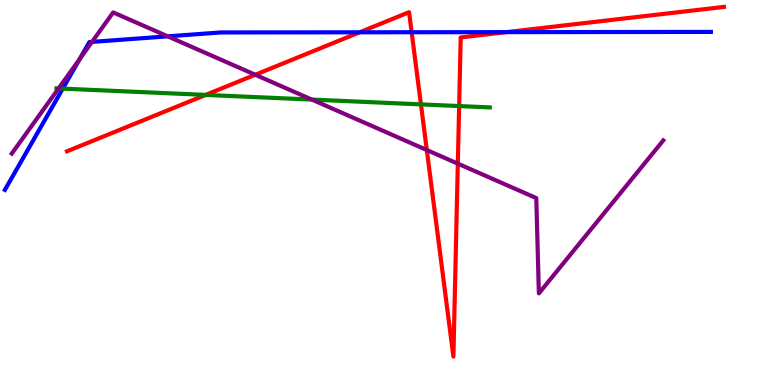[{'lines': ['blue', 'red'], 'intersections': [{'x': 4.64, 'y': 9.16}, {'x': 5.31, 'y': 9.16}, {'x': 6.53, 'y': 9.17}]}, {'lines': ['green', 'red'], 'intersections': [{'x': 2.65, 'y': 7.53}, {'x': 5.43, 'y': 7.29}, {'x': 5.92, 'y': 7.25}]}, {'lines': ['purple', 'red'], 'intersections': [{'x': 3.29, 'y': 8.06}, {'x': 5.51, 'y': 6.1}, {'x': 5.91, 'y': 5.75}]}, {'lines': ['blue', 'green'], 'intersections': [{'x': 0.81, 'y': 7.7}]}, {'lines': ['blue', 'purple'], 'intersections': [{'x': 1.03, 'y': 8.46}, {'x': 1.19, 'y': 8.91}, {'x': 2.16, 'y': 9.06}]}, {'lines': ['green', 'purple'], 'intersections': [{'x': 0.756, 'y': 7.7}, {'x': 4.02, 'y': 7.41}]}]